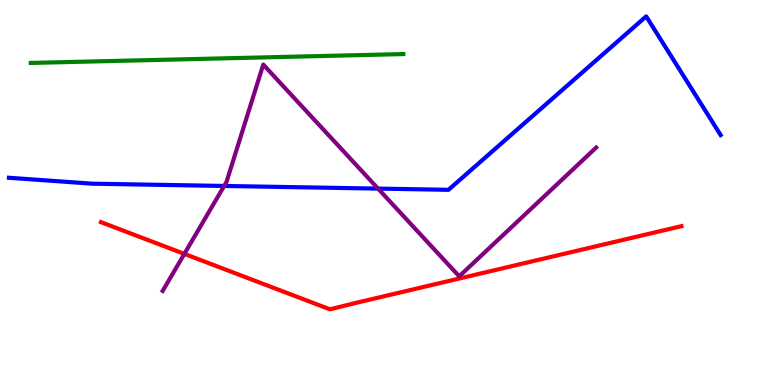[{'lines': ['blue', 'red'], 'intersections': []}, {'lines': ['green', 'red'], 'intersections': []}, {'lines': ['purple', 'red'], 'intersections': [{'x': 2.38, 'y': 3.41}]}, {'lines': ['blue', 'green'], 'intersections': []}, {'lines': ['blue', 'purple'], 'intersections': [{'x': 2.89, 'y': 5.17}, {'x': 4.88, 'y': 5.1}]}, {'lines': ['green', 'purple'], 'intersections': []}]